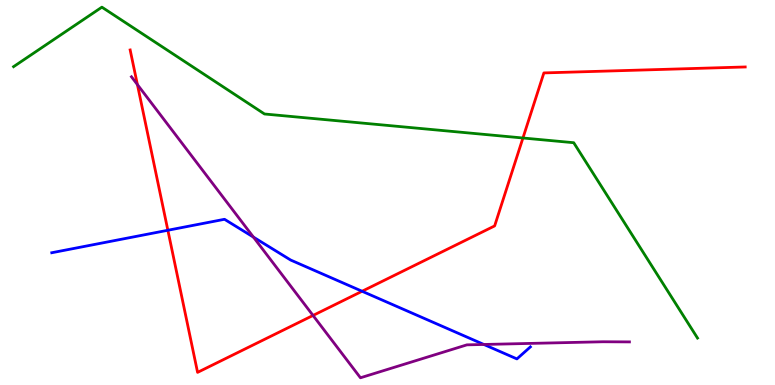[{'lines': ['blue', 'red'], 'intersections': [{'x': 2.17, 'y': 4.02}, {'x': 4.67, 'y': 2.43}]}, {'lines': ['green', 'red'], 'intersections': [{'x': 6.75, 'y': 6.42}]}, {'lines': ['purple', 'red'], 'intersections': [{'x': 1.77, 'y': 7.8}, {'x': 4.04, 'y': 1.81}]}, {'lines': ['blue', 'green'], 'intersections': []}, {'lines': ['blue', 'purple'], 'intersections': [{'x': 3.27, 'y': 3.84}, {'x': 6.24, 'y': 1.05}]}, {'lines': ['green', 'purple'], 'intersections': []}]